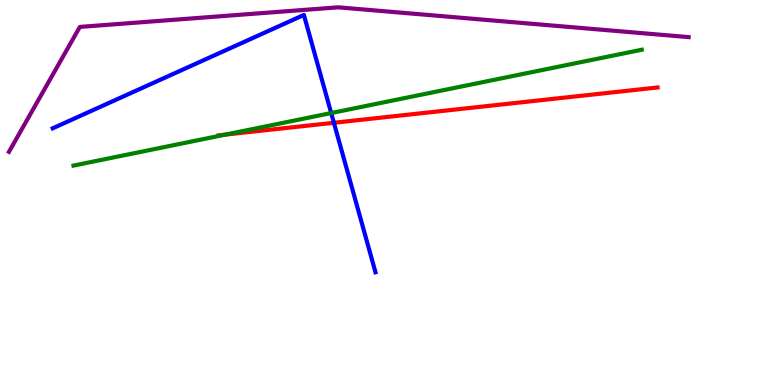[{'lines': ['blue', 'red'], 'intersections': [{'x': 4.31, 'y': 6.81}]}, {'lines': ['green', 'red'], 'intersections': [{'x': 2.91, 'y': 6.5}]}, {'lines': ['purple', 'red'], 'intersections': []}, {'lines': ['blue', 'green'], 'intersections': [{'x': 4.27, 'y': 7.06}]}, {'lines': ['blue', 'purple'], 'intersections': []}, {'lines': ['green', 'purple'], 'intersections': []}]